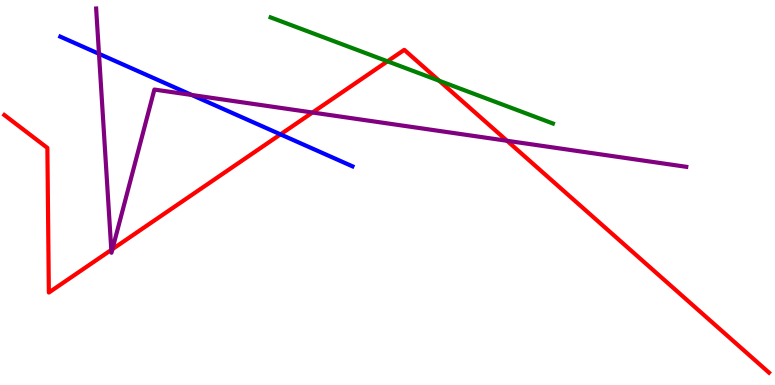[{'lines': ['blue', 'red'], 'intersections': [{'x': 3.62, 'y': 6.51}]}, {'lines': ['green', 'red'], 'intersections': [{'x': 5.0, 'y': 8.41}, {'x': 5.67, 'y': 7.9}]}, {'lines': ['purple', 'red'], 'intersections': [{'x': 1.44, 'y': 3.51}, {'x': 1.45, 'y': 3.53}, {'x': 4.03, 'y': 7.08}, {'x': 6.54, 'y': 6.34}]}, {'lines': ['blue', 'green'], 'intersections': []}, {'lines': ['blue', 'purple'], 'intersections': [{'x': 1.28, 'y': 8.6}, {'x': 2.47, 'y': 7.53}]}, {'lines': ['green', 'purple'], 'intersections': []}]